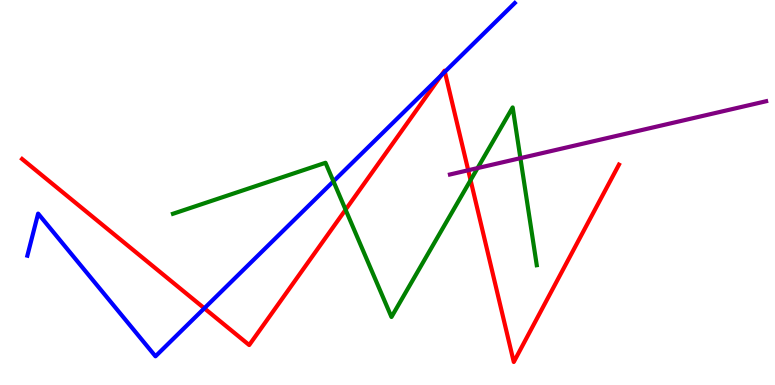[{'lines': ['blue', 'red'], 'intersections': [{'x': 2.64, 'y': 1.99}, {'x': 5.69, 'y': 8.04}, {'x': 5.74, 'y': 8.13}]}, {'lines': ['green', 'red'], 'intersections': [{'x': 4.46, 'y': 4.55}, {'x': 6.07, 'y': 5.32}]}, {'lines': ['purple', 'red'], 'intersections': [{'x': 6.04, 'y': 5.58}]}, {'lines': ['blue', 'green'], 'intersections': [{'x': 4.3, 'y': 5.29}]}, {'lines': ['blue', 'purple'], 'intersections': []}, {'lines': ['green', 'purple'], 'intersections': [{'x': 6.16, 'y': 5.63}, {'x': 6.71, 'y': 5.89}]}]